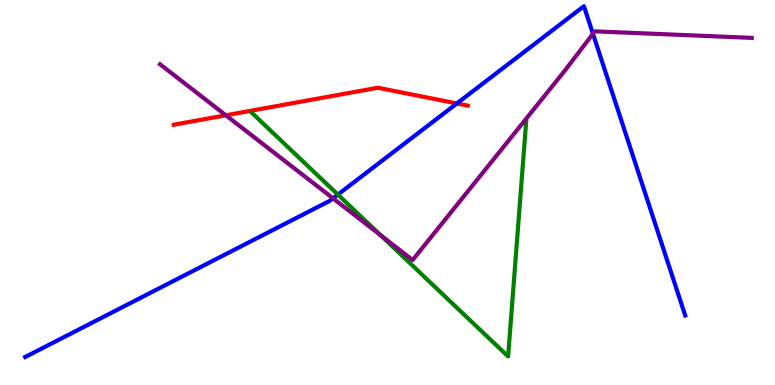[{'lines': ['blue', 'red'], 'intersections': [{'x': 5.9, 'y': 7.31}]}, {'lines': ['green', 'red'], 'intersections': []}, {'lines': ['purple', 'red'], 'intersections': [{'x': 2.91, 'y': 7.01}]}, {'lines': ['blue', 'green'], 'intersections': [{'x': 4.36, 'y': 4.95}]}, {'lines': ['blue', 'purple'], 'intersections': [{'x': 4.3, 'y': 4.85}, {'x': 7.65, 'y': 9.12}]}, {'lines': ['green', 'purple'], 'intersections': [{'x': 4.91, 'y': 3.89}]}]